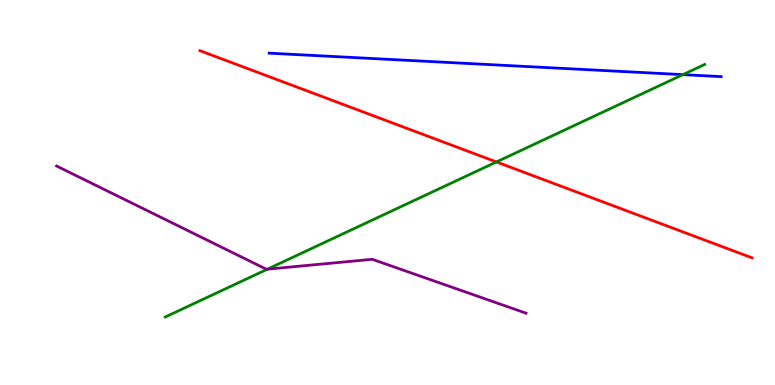[{'lines': ['blue', 'red'], 'intersections': []}, {'lines': ['green', 'red'], 'intersections': [{'x': 6.41, 'y': 5.79}]}, {'lines': ['purple', 'red'], 'intersections': []}, {'lines': ['blue', 'green'], 'intersections': [{'x': 8.81, 'y': 8.06}]}, {'lines': ['blue', 'purple'], 'intersections': []}, {'lines': ['green', 'purple'], 'intersections': [{'x': 3.45, 'y': 3.01}]}]